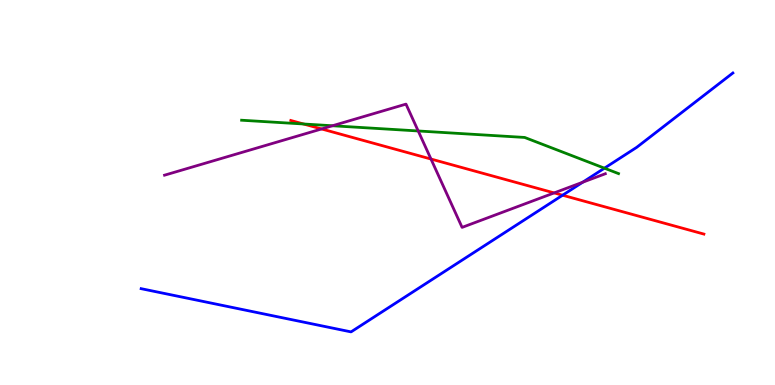[{'lines': ['blue', 'red'], 'intersections': [{'x': 7.26, 'y': 4.93}]}, {'lines': ['green', 'red'], 'intersections': [{'x': 3.92, 'y': 6.78}]}, {'lines': ['purple', 'red'], 'intersections': [{'x': 4.15, 'y': 6.65}, {'x': 5.56, 'y': 5.87}, {'x': 7.15, 'y': 4.99}]}, {'lines': ['blue', 'green'], 'intersections': [{'x': 7.8, 'y': 5.63}]}, {'lines': ['blue', 'purple'], 'intersections': [{'x': 7.52, 'y': 5.27}]}, {'lines': ['green', 'purple'], 'intersections': [{'x': 4.29, 'y': 6.73}, {'x': 5.4, 'y': 6.6}]}]